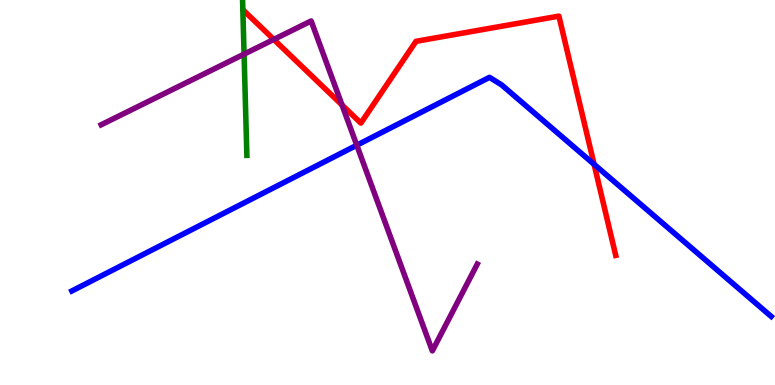[{'lines': ['blue', 'red'], 'intersections': [{'x': 7.67, 'y': 5.73}]}, {'lines': ['green', 'red'], 'intersections': []}, {'lines': ['purple', 'red'], 'intersections': [{'x': 3.53, 'y': 8.98}, {'x': 4.41, 'y': 7.27}]}, {'lines': ['blue', 'green'], 'intersections': []}, {'lines': ['blue', 'purple'], 'intersections': [{'x': 4.6, 'y': 6.23}]}, {'lines': ['green', 'purple'], 'intersections': [{'x': 3.15, 'y': 8.59}]}]